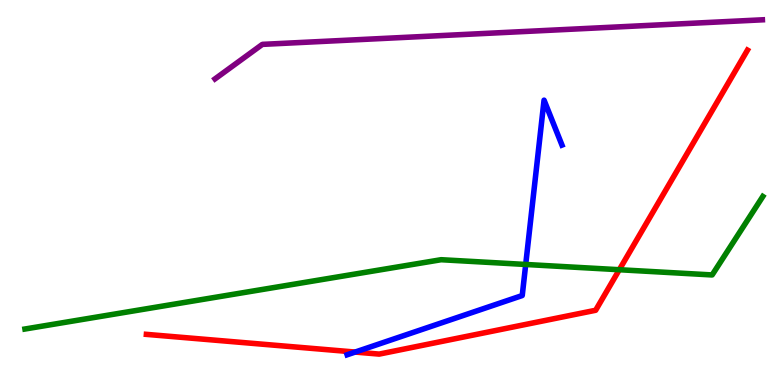[{'lines': ['blue', 'red'], 'intersections': [{'x': 4.58, 'y': 0.856}]}, {'lines': ['green', 'red'], 'intersections': [{'x': 7.99, 'y': 2.99}]}, {'lines': ['purple', 'red'], 'intersections': []}, {'lines': ['blue', 'green'], 'intersections': [{'x': 6.78, 'y': 3.13}]}, {'lines': ['blue', 'purple'], 'intersections': []}, {'lines': ['green', 'purple'], 'intersections': []}]